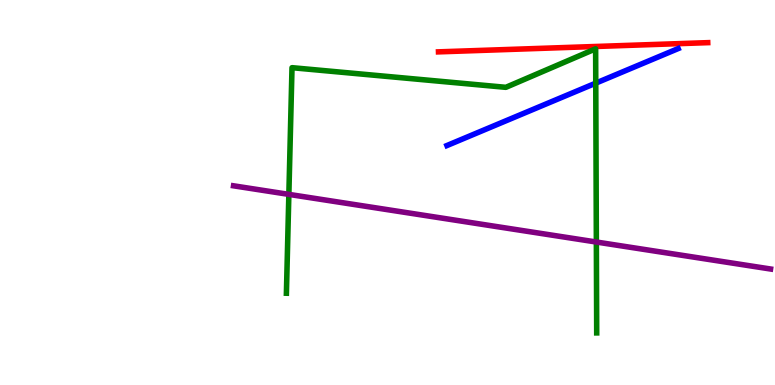[{'lines': ['blue', 'red'], 'intersections': []}, {'lines': ['green', 'red'], 'intersections': []}, {'lines': ['purple', 'red'], 'intersections': []}, {'lines': ['blue', 'green'], 'intersections': [{'x': 7.69, 'y': 7.84}]}, {'lines': ['blue', 'purple'], 'intersections': []}, {'lines': ['green', 'purple'], 'intersections': [{'x': 3.73, 'y': 4.95}, {'x': 7.69, 'y': 3.71}]}]